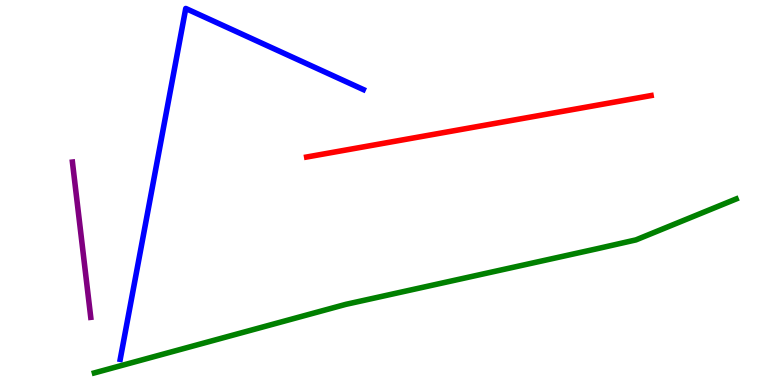[{'lines': ['blue', 'red'], 'intersections': []}, {'lines': ['green', 'red'], 'intersections': []}, {'lines': ['purple', 'red'], 'intersections': []}, {'lines': ['blue', 'green'], 'intersections': []}, {'lines': ['blue', 'purple'], 'intersections': []}, {'lines': ['green', 'purple'], 'intersections': []}]